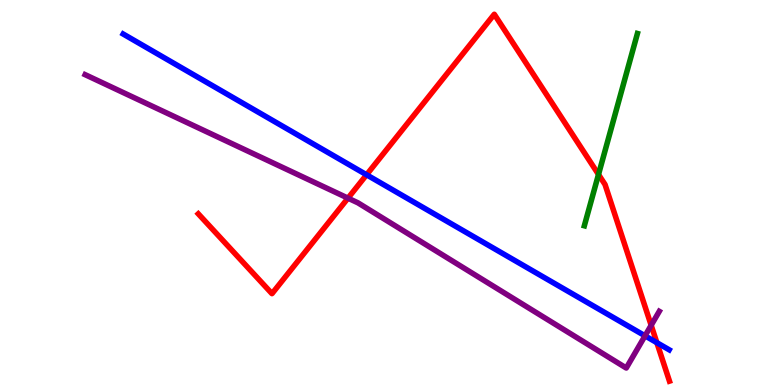[{'lines': ['blue', 'red'], 'intersections': [{'x': 4.73, 'y': 5.46}, {'x': 8.48, 'y': 1.1}]}, {'lines': ['green', 'red'], 'intersections': [{'x': 7.72, 'y': 5.47}]}, {'lines': ['purple', 'red'], 'intersections': [{'x': 4.49, 'y': 4.85}, {'x': 8.4, 'y': 1.55}]}, {'lines': ['blue', 'green'], 'intersections': []}, {'lines': ['blue', 'purple'], 'intersections': [{'x': 8.32, 'y': 1.28}]}, {'lines': ['green', 'purple'], 'intersections': []}]